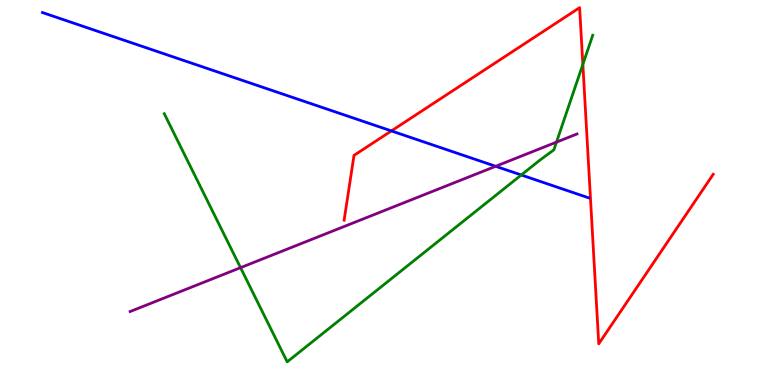[{'lines': ['blue', 'red'], 'intersections': [{'x': 5.05, 'y': 6.6}]}, {'lines': ['green', 'red'], 'intersections': [{'x': 7.52, 'y': 8.33}]}, {'lines': ['purple', 'red'], 'intersections': []}, {'lines': ['blue', 'green'], 'intersections': [{'x': 6.73, 'y': 5.46}]}, {'lines': ['blue', 'purple'], 'intersections': [{'x': 6.4, 'y': 5.68}]}, {'lines': ['green', 'purple'], 'intersections': [{'x': 3.1, 'y': 3.05}, {'x': 7.18, 'y': 6.31}]}]